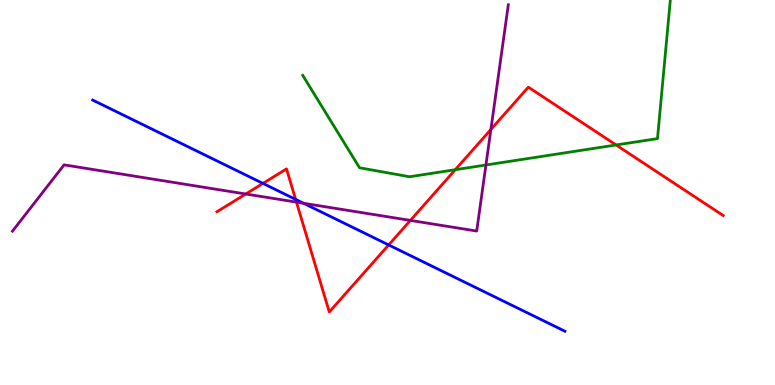[{'lines': ['blue', 'red'], 'intersections': [{'x': 3.39, 'y': 5.24}, {'x': 3.81, 'y': 4.82}, {'x': 5.01, 'y': 3.64}]}, {'lines': ['green', 'red'], 'intersections': [{'x': 5.87, 'y': 5.59}, {'x': 7.95, 'y': 6.23}]}, {'lines': ['purple', 'red'], 'intersections': [{'x': 3.17, 'y': 4.96}, {'x': 3.83, 'y': 4.75}, {'x': 5.3, 'y': 4.28}, {'x': 6.33, 'y': 6.64}]}, {'lines': ['blue', 'green'], 'intersections': []}, {'lines': ['blue', 'purple'], 'intersections': [{'x': 3.92, 'y': 4.72}]}, {'lines': ['green', 'purple'], 'intersections': [{'x': 6.27, 'y': 5.71}]}]